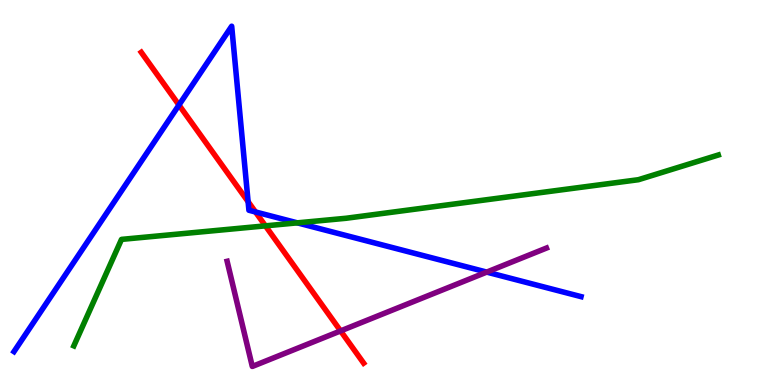[{'lines': ['blue', 'red'], 'intersections': [{'x': 2.31, 'y': 7.27}, {'x': 3.2, 'y': 4.76}, {'x': 3.3, 'y': 4.49}]}, {'lines': ['green', 'red'], 'intersections': [{'x': 3.42, 'y': 4.13}]}, {'lines': ['purple', 'red'], 'intersections': [{'x': 4.39, 'y': 1.4}]}, {'lines': ['blue', 'green'], 'intersections': [{'x': 3.84, 'y': 4.21}]}, {'lines': ['blue', 'purple'], 'intersections': [{'x': 6.28, 'y': 2.93}]}, {'lines': ['green', 'purple'], 'intersections': []}]